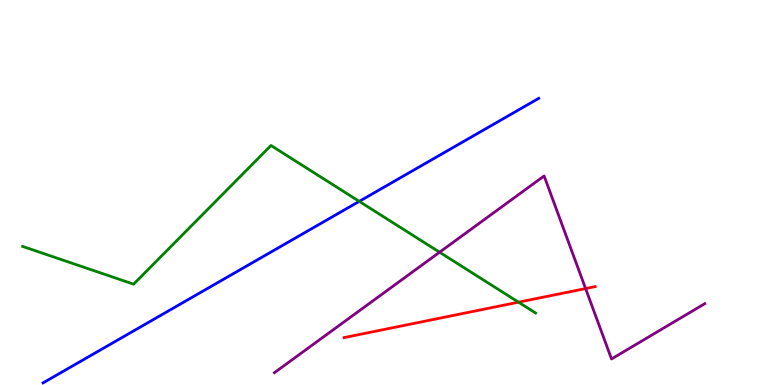[{'lines': ['blue', 'red'], 'intersections': []}, {'lines': ['green', 'red'], 'intersections': [{'x': 6.69, 'y': 2.15}]}, {'lines': ['purple', 'red'], 'intersections': [{'x': 7.56, 'y': 2.5}]}, {'lines': ['blue', 'green'], 'intersections': [{'x': 4.64, 'y': 4.77}]}, {'lines': ['blue', 'purple'], 'intersections': []}, {'lines': ['green', 'purple'], 'intersections': [{'x': 5.67, 'y': 3.45}]}]